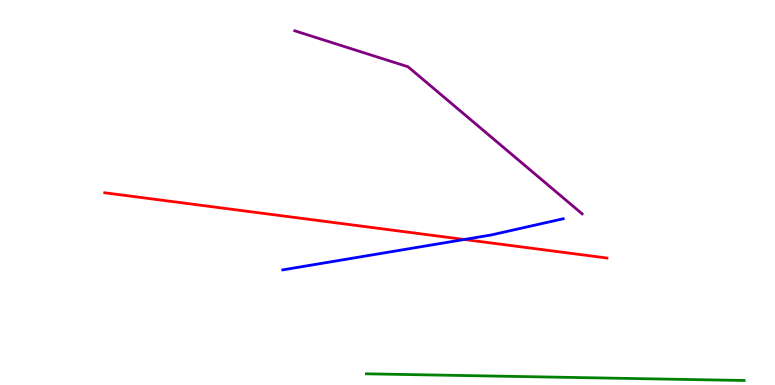[{'lines': ['blue', 'red'], 'intersections': [{'x': 5.99, 'y': 3.78}]}, {'lines': ['green', 'red'], 'intersections': []}, {'lines': ['purple', 'red'], 'intersections': []}, {'lines': ['blue', 'green'], 'intersections': []}, {'lines': ['blue', 'purple'], 'intersections': []}, {'lines': ['green', 'purple'], 'intersections': []}]